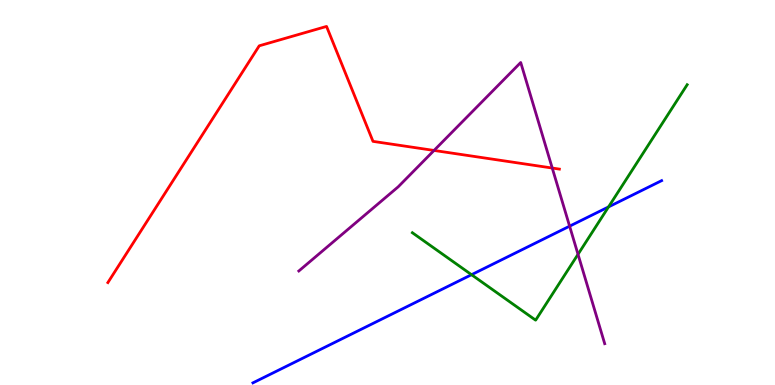[{'lines': ['blue', 'red'], 'intersections': []}, {'lines': ['green', 'red'], 'intersections': []}, {'lines': ['purple', 'red'], 'intersections': [{'x': 5.6, 'y': 6.09}, {'x': 7.13, 'y': 5.64}]}, {'lines': ['blue', 'green'], 'intersections': [{'x': 6.08, 'y': 2.86}, {'x': 7.85, 'y': 4.63}]}, {'lines': ['blue', 'purple'], 'intersections': [{'x': 7.35, 'y': 4.13}]}, {'lines': ['green', 'purple'], 'intersections': [{'x': 7.46, 'y': 3.39}]}]